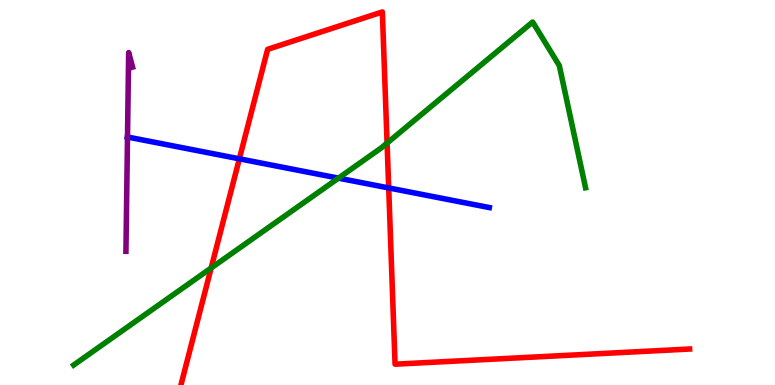[{'lines': ['blue', 'red'], 'intersections': [{'x': 3.09, 'y': 5.87}, {'x': 5.02, 'y': 5.12}]}, {'lines': ['green', 'red'], 'intersections': [{'x': 2.72, 'y': 3.04}, {'x': 4.99, 'y': 6.28}]}, {'lines': ['purple', 'red'], 'intersections': []}, {'lines': ['blue', 'green'], 'intersections': [{'x': 4.37, 'y': 5.37}]}, {'lines': ['blue', 'purple'], 'intersections': [{'x': 1.65, 'y': 6.44}]}, {'lines': ['green', 'purple'], 'intersections': []}]